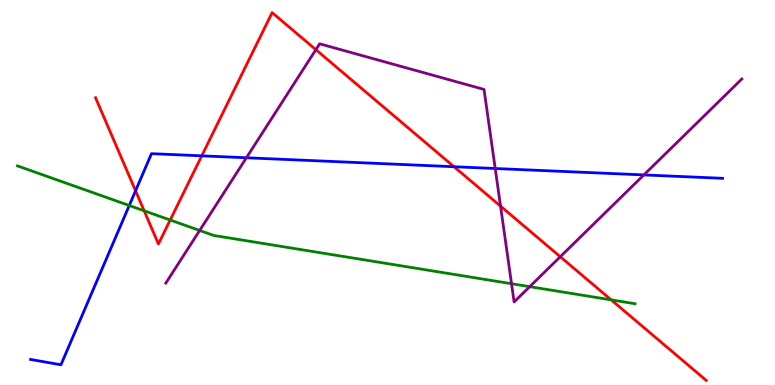[{'lines': ['blue', 'red'], 'intersections': [{'x': 1.75, 'y': 5.04}, {'x': 2.6, 'y': 5.95}, {'x': 5.86, 'y': 5.67}]}, {'lines': ['green', 'red'], 'intersections': [{'x': 1.86, 'y': 4.52}, {'x': 2.2, 'y': 4.29}, {'x': 7.89, 'y': 2.21}]}, {'lines': ['purple', 'red'], 'intersections': [{'x': 4.08, 'y': 8.71}, {'x': 6.46, 'y': 4.65}, {'x': 7.23, 'y': 3.33}]}, {'lines': ['blue', 'green'], 'intersections': [{'x': 1.67, 'y': 4.66}]}, {'lines': ['blue', 'purple'], 'intersections': [{'x': 3.18, 'y': 5.9}, {'x': 6.39, 'y': 5.62}, {'x': 8.31, 'y': 5.46}]}, {'lines': ['green', 'purple'], 'intersections': [{'x': 2.58, 'y': 4.01}, {'x': 6.6, 'y': 2.63}, {'x': 6.83, 'y': 2.55}]}]